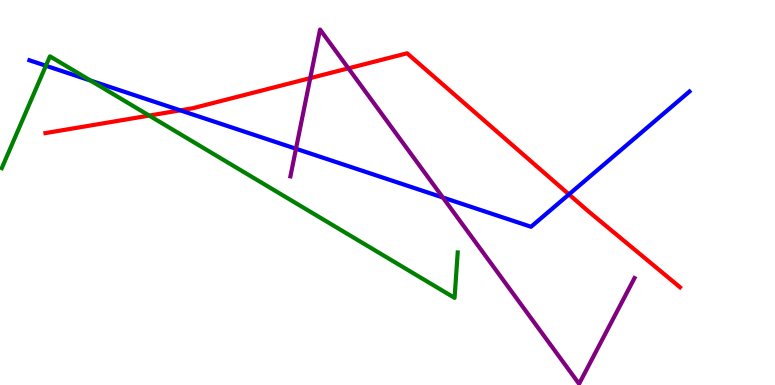[{'lines': ['blue', 'red'], 'intersections': [{'x': 2.33, 'y': 7.13}, {'x': 7.34, 'y': 4.95}]}, {'lines': ['green', 'red'], 'intersections': [{'x': 1.93, 'y': 7.0}]}, {'lines': ['purple', 'red'], 'intersections': [{'x': 4.0, 'y': 7.97}, {'x': 4.5, 'y': 8.23}]}, {'lines': ['blue', 'green'], 'intersections': [{'x': 0.592, 'y': 8.29}, {'x': 1.17, 'y': 7.91}]}, {'lines': ['blue', 'purple'], 'intersections': [{'x': 3.82, 'y': 6.14}, {'x': 5.71, 'y': 4.87}]}, {'lines': ['green', 'purple'], 'intersections': []}]